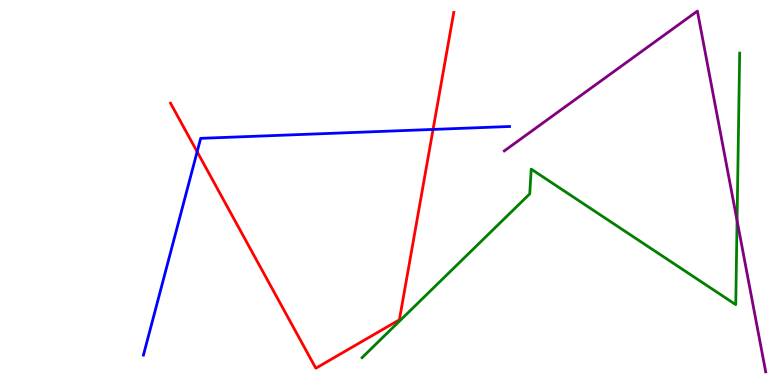[{'lines': ['blue', 'red'], 'intersections': [{'x': 2.54, 'y': 6.06}, {'x': 5.59, 'y': 6.64}]}, {'lines': ['green', 'red'], 'intersections': []}, {'lines': ['purple', 'red'], 'intersections': []}, {'lines': ['blue', 'green'], 'intersections': []}, {'lines': ['blue', 'purple'], 'intersections': []}, {'lines': ['green', 'purple'], 'intersections': [{'x': 9.51, 'y': 4.27}]}]